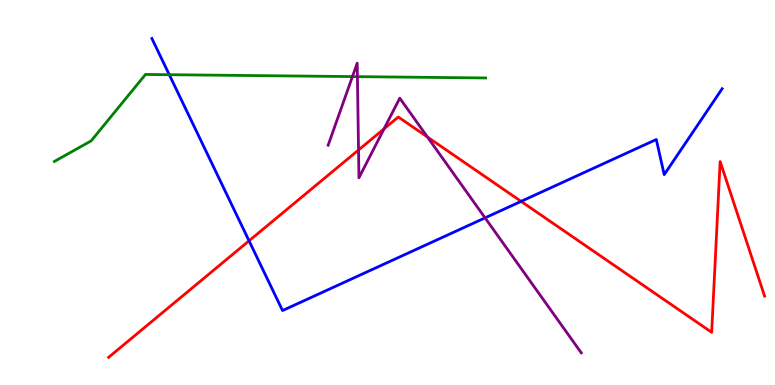[{'lines': ['blue', 'red'], 'intersections': [{'x': 3.21, 'y': 3.75}, {'x': 6.72, 'y': 4.77}]}, {'lines': ['green', 'red'], 'intersections': []}, {'lines': ['purple', 'red'], 'intersections': [{'x': 4.63, 'y': 6.1}, {'x': 4.96, 'y': 6.65}, {'x': 5.52, 'y': 6.44}]}, {'lines': ['blue', 'green'], 'intersections': [{'x': 2.18, 'y': 8.06}]}, {'lines': ['blue', 'purple'], 'intersections': [{'x': 6.26, 'y': 4.34}]}, {'lines': ['green', 'purple'], 'intersections': [{'x': 4.55, 'y': 8.01}, {'x': 4.61, 'y': 8.01}]}]